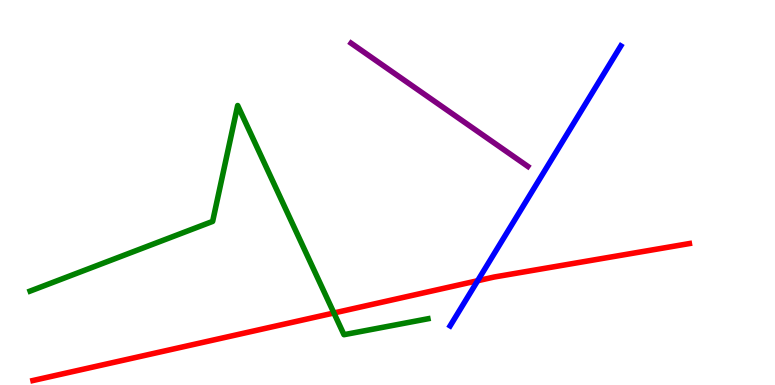[{'lines': ['blue', 'red'], 'intersections': [{'x': 6.16, 'y': 2.71}]}, {'lines': ['green', 'red'], 'intersections': [{'x': 4.31, 'y': 1.87}]}, {'lines': ['purple', 'red'], 'intersections': []}, {'lines': ['blue', 'green'], 'intersections': []}, {'lines': ['blue', 'purple'], 'intersections': []}, {'lines': ['green', 'purple'], 'intersections': []}]